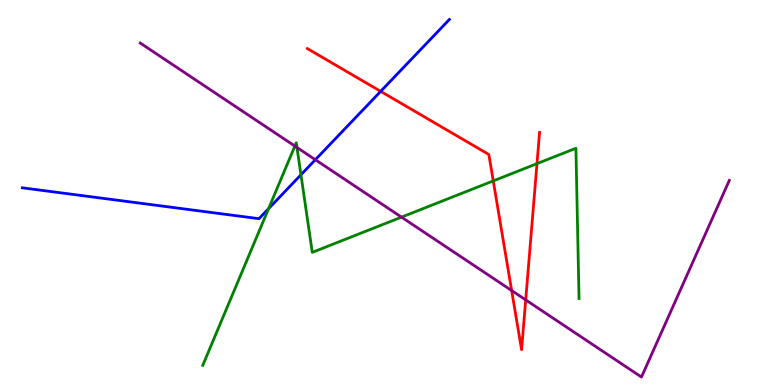[{'lines': ['blue', 'red'], 'intersections': [{'x': 4.91, 'y': 7.63}]}, {'lines': ['green', 'red'], 'intersections': [{'x': 6.36, 'y': 5.3}, {'x': 6.93, 'y': 5.75}]}, {'lines': ['purple', 'red'], 'intersections': [{'x': 6.6, 'y': 2.45}, {'x': 6.78, 'y': 2.21}]}, {'lines': ['blue', 'green'], 'intersections': [{'x': 3.47, 'y': 4.58}, {'x': 3.88, 'y': 5.46}]}, {'lines': ['blue', 'purple'], 'intersections': [{'x': 4.07, 'y': 5.85}]}, {'lines': ['green', 'purple'], 'intersections': [{'x': 3.8, 'y': 6.21}, {'x': 3.83, 'y': 6.17}, {'x': 5.18, 'y': 4.36}]}]